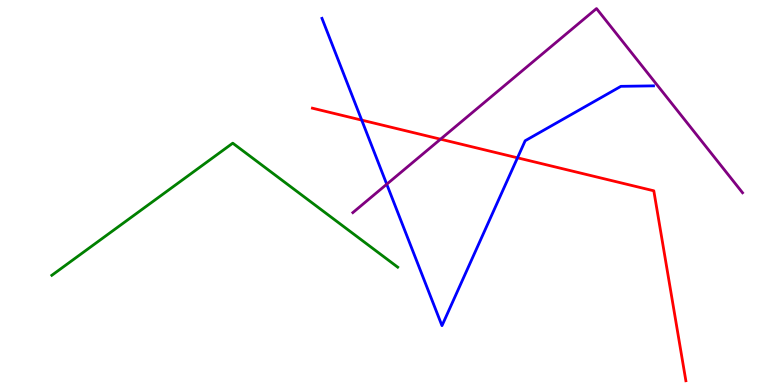[{'lines': ['blue', 'red'], 'intersections': [{'x': 4.67, 'y': 6.88}, {'x': 6.68, 'y': 5.9}]}, {'lines': ['green', 'red'], 'intersections': []}, {'lines': ['purple', 'red'], 'intersections': [{'x': 5.68, 'y': 6.38}]}, {'lines': ['blue', 'green'], 'intersections': []}, {'lines': ['blue', 'purple'], 'intersections': [{'x': 4.99, 'y': 5.22}]}, {'lines': ['green', 'purple'], 'intersections': []}]